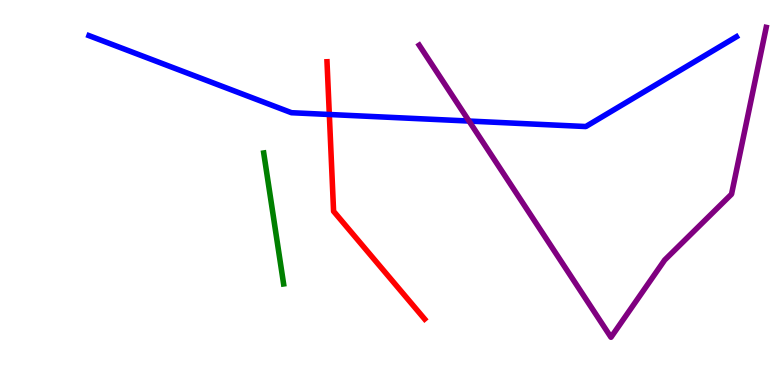[{'lines': ['blue', 'red'], 'intersections': [{'x': 4.25, 'y': 7.03}]}, {'lines': ['green', 'red'], 'intersections': []}, {'lines': ['purple', 'red'], 'intersections': []}, {'lines': ['blue', 'green'], 'intersections': []}, {'lines': ['blue', 'purple'], 'intersections': [{'x': 6.05, 'y': 6.86}]}, {'lines': ['green', 'purple'], 'intersections': []}]